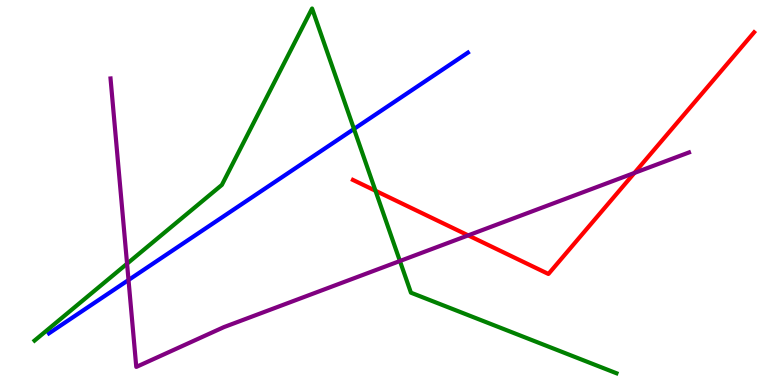[{'lines': ['blue', 'red'], 'intersections': []}, {'lines': ['green', 'red'], 'intersections': [{'x': 4.84, 'y': 5.05}]}, {'lines': ['purple', 'red'], 'intersections': [{'x': 6.04, 'y': 3.89}, {'x': 8.19, 'y': 5.51}]}, {'lines': ['blue', 'green'], 'intersections': [{'x': 4.57, 'y': 6.65}]}, {'lines': ['blue', 'purple'], 'intersections': [{'x': 1.66, 'y': 2.73}]}, {'lines': ['green', 'purple'], 'intersections': [{'x': 1.64, 'y': 3.15}, {'x': 5.16, 'y': 3.22}]}]